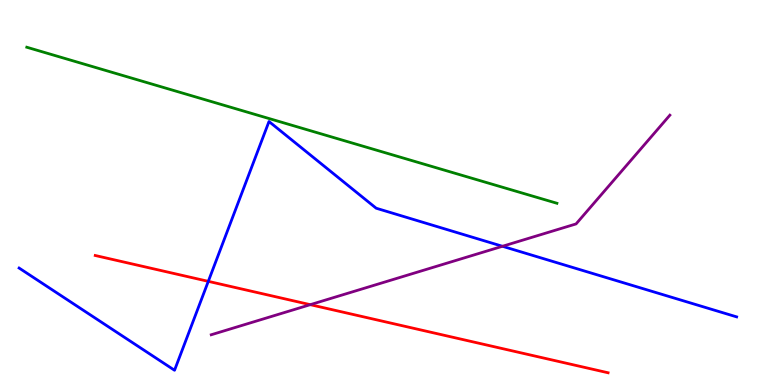[{'lines': ['blue', 'red'], 'intersections': [{'x': 2.69, 'y': 2.69}]}, {'lines': ['green', 'red'], 'intersections': []}, {'lines': ['purple', 'red'], 'intersections': [{'x': 4.0, 'y': 2.09}]}, {'lines': ['blue', 'green'], 'intersections': []}, {'lines': ['blue', 'purple'], 'intersections': [{'x': 6.48, 'y': 3.6}]}, {'lines': ['green', 'purple'], 'intersections': []}]